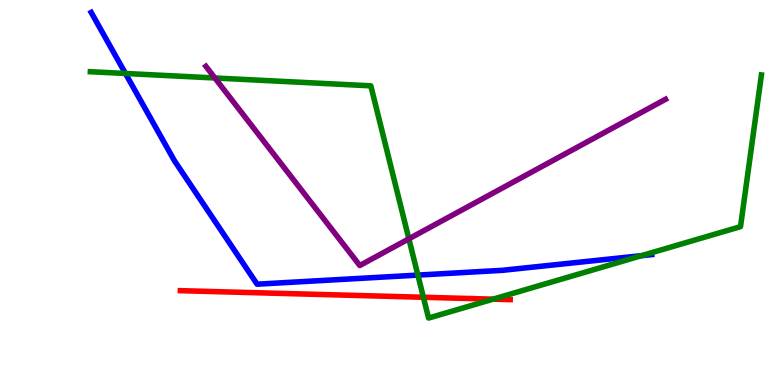[{'lines': ['blue', 'red'], 'intersections': []}, {'lines': ['green', 'red'], 'intersections': [{'x': 5.46, 'y': 2.28}, {'x': 6.36, 'y': 2.23}]}, {'lines': ['purple', 'red'], 'intersections': []}, {'lines': ['blue', 'green'], 'intersections': [{'x': 1.62, 'y': 8.09}, {'x': 5.39, 'y': 2.85}, {'x': 8.28, 'y': 3.36}]}, {'lines': ['blue', 'purple'], 'intersections': []}, {'lines': ['green', 'purple'], 'intersections': [{'x': 2.77, 'y': 7.97}, {'x': 5.28, 'y': 3.8}]}]